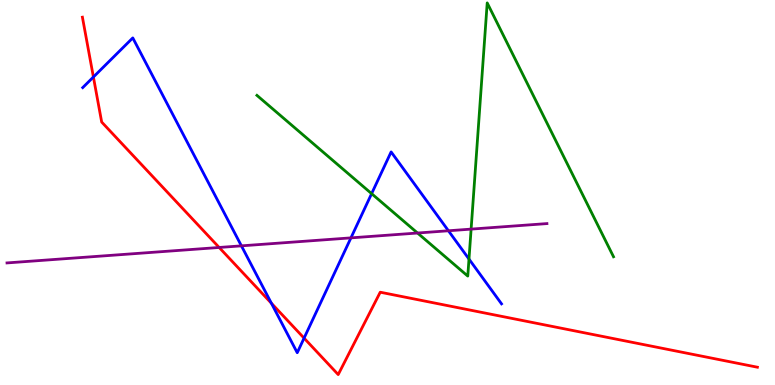[{'lines': ['blue', 'red'], 'intersections': [{'x': 1.21, 'y': 8.0}, {'x': 3.5, 'y': 2.12}, {'x': 3.92, 'y': 1.22}]}, {'lines': ['green', 'red'], 'intersections': []}, {'lines': ['purple', 'red'], 'intersections': [{'x': 2.83, 'y': 3.57}]}, {'lines': ['blue', 'green'], 'intersections': [{'x': 4.79, 'y': 4.97}, {'x': 6.05, 'y': 3.27}]}, {'lines': ['blue', 'purple'], 'intersections': [{'x': 3.11, 'y': 3.61}, {'x': 4.53, 'y': 3.82}, {'x': 5.79, 'y': 4.01}]}, {'lines': ['green', 'purple'], 'intersections': [{'x': 5.39, 'y': 3.95}, {'x': 6.08, 'y': 4.05}]}]